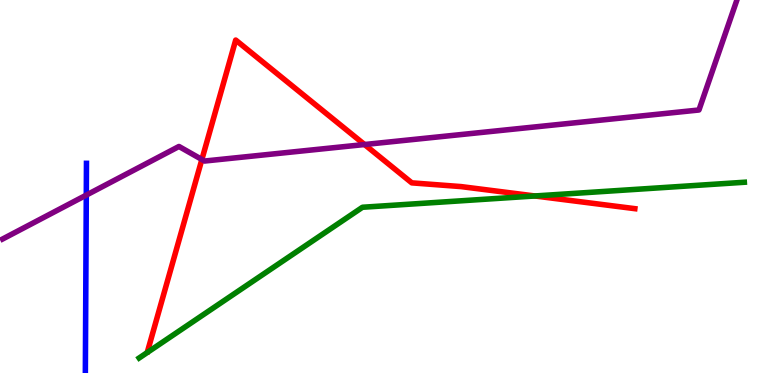[{'lines': ['blue', 'red'], 'intersections': []}, {'lines': ['green', 'red'], 'intersections': [{'x': 6.9, 'y': 4.91}]}, {'lines': ['purple', 'red'], 'intersections': [{'x': 2.6, 'y': 5.86}, {'x': 4.7, 'y': 6.25}]}, {'lines': ['blue', 'green'], 'intersections': []}, {'lines': ['blue', 'purple'], 'intersections': [{'x': 1.11, 'y': 4.93}]}, {'lines': ['green', 'purple'], 'intersections': []}]